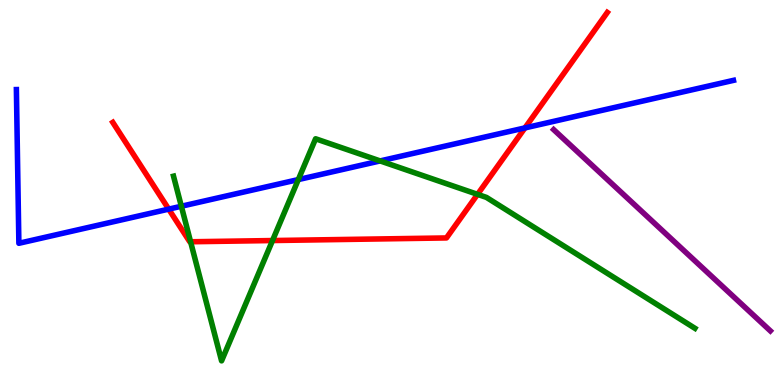[{'lines': ['blue', 'red'], 'intersections': [{'x': 2.18, 'y': 4.57}, {'x': 6.77, 'y': 6.68}]}, {'lines': ['green', 'red'], 'intersections': [{'x': 2.46, 'y': 3.72}, {'x': 3.52, 'y': 3.75}, {'x': 6.16, 'y': 4.95}]}, {'lines': ['purple', 'red'], 'intersections': []}, {'lines': ['blue', 'green'], 'intersections': [{'x': 2.34, 'y': 4.64}, {'x': 3.85, 'y': 5.34}, {'x': 4.9, 'y': 5.82}]}, {'lines': ['blue', 'purple'], 'intersections': []}, {'lines': ['green', 'purple'], 'intersections': []}]